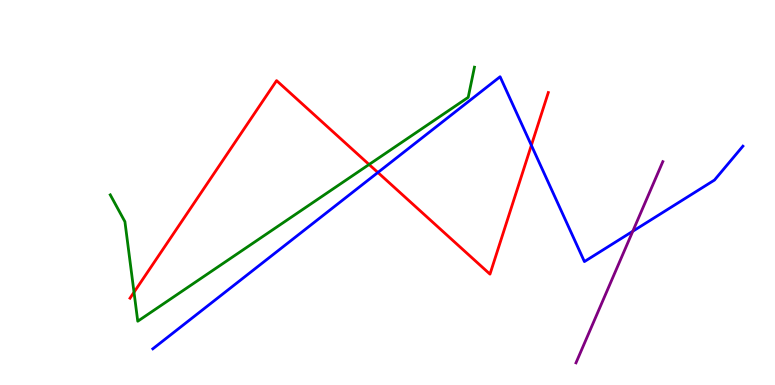[{'lines': ['blue', 'red'], 'intersections': [{'x': 4.88, 'y': 5.52}, {'x': 6.86, 'y': 6.23}]}, {'lines': ['green', 'red'], 'intersections': [{'x': 1.73, 'y': 2.41}, {'x': 4.76, 'y': 5.73}]}, {'lines': ['purple', 'red'], 'intersections': []}, {'lines': ['blue', 'green'], 'intersections': []}, {'lines': ['blue', 'purple'], 'intersections': [{'x': 8.16, 'y': 3.99}]}, {'lines': ['green', 'purple'], 'intersections': []}]